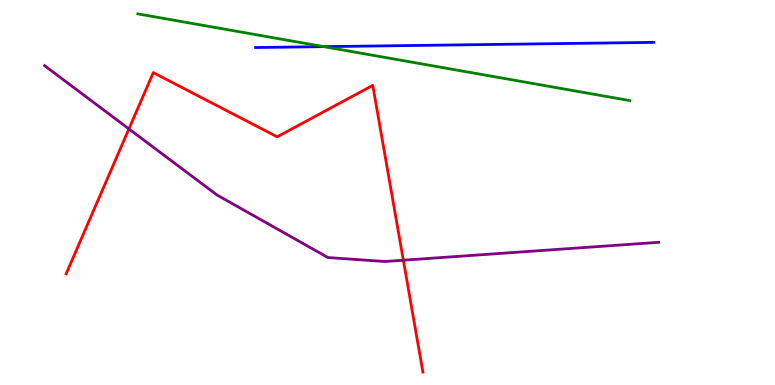[{'lines': ['blue', 'red'], 'intersections': []}, {'lines': ['green', 'red'], 'intersections': []}, {'lines': ['purple', 'red'], 'intersections': [{'x': 1.66, 'y': 6.65}, {'x': 5.2, 'y': 3.24}]}, {'lines': ['blue', 'green'], 'intersections': [{'x': 4.18, 'y': 8.79}]}, {'lines': ['blue', 'purple'], 'intersections': []}, {'lines': ['green', 'purple'], 'intersections': []}]